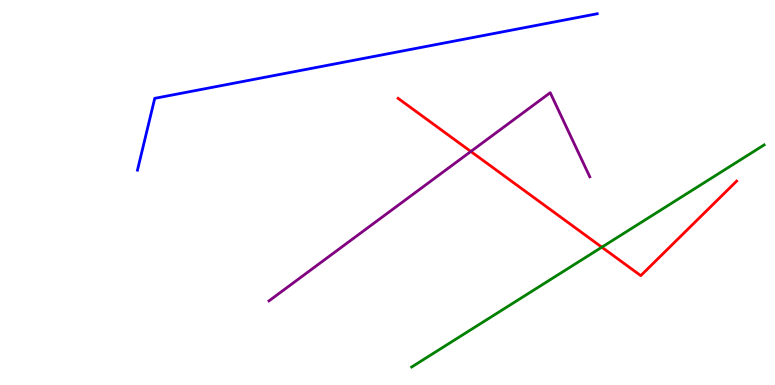[{'lines': ['blue', 'red'], 'intersections': []}, {'lines': ['green', 'red'], 'intersections': [{'x': 7.77, 'y': 3.58}]}, {'lines': ['purple', 'red'], 'intersections': [{'x': 6.08, 'y': 6.07}]}, {'lines': ['blue', 'green'], 'intersections': []}, {'lines': ['blue', 'purple'], 'intersections': []}, {'lines': ['green', 'purple'], 'intersections': []}]